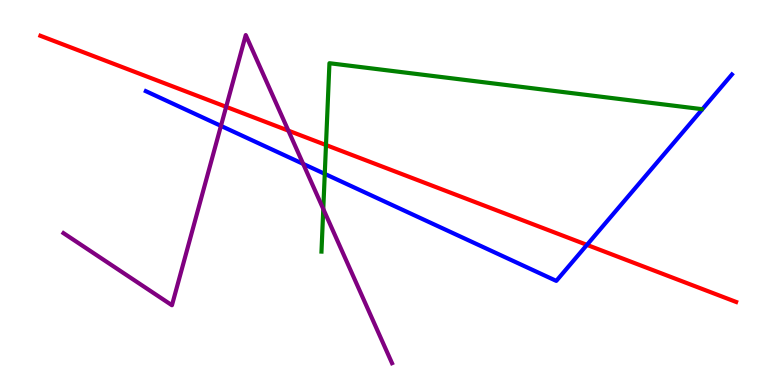[{'lines': ['blue', 'red'], 'intersections': [{'x': 7.57, 'y': 3.64}]}, {'lines': ['green', 'red'], 'intersections': [{'x': 4.21, 'y': 6.23}]}, {'lines': ['purple', 'red'], 'intersections': [{'x': 2.92, 'y': 7.23}, {'x': 3.72, 'y': 6.61}]}, {'lines': ['blue', 'green'], 'intersections': [{'x': 4.19, 'y': 5.48}]}, {'lines': ['blue', 'purple'], 'intersections': [{'x': 2.85, 'y': 6.73}, {'x': 3.91, 'y': 5.74}]}, {'lines': ['green', 'purple'], 'intersections': [{'x': 4.17, 'y': 4.57}]}]